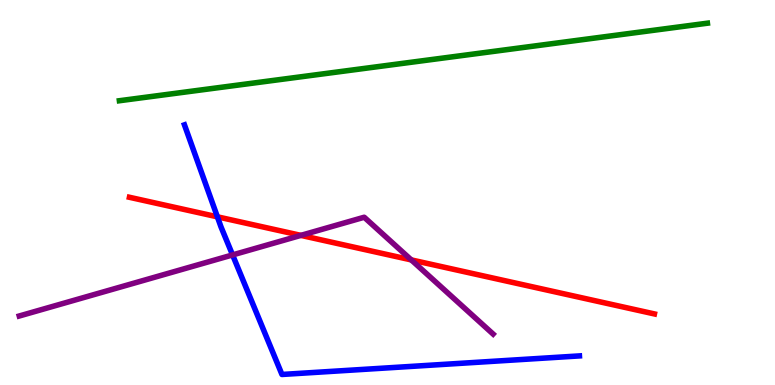[{'lines': ['blue', 'red'], 'intersections': [{'x': 2.81, 'y': 4.37}]}, {'lines': ['green', 'red'], 'intersections': []}, {'lines': ['purple', 'red'], 'intersections': [{'x': 3.88, 'y': 3.89}, {'x': 5.31, 'y': 3.25}]}, {'lines': ['blue', 'green'], 'intersections': []}, {'lines': ['blue', 'purple'], 'intersections': [{'x': 3.0, 'y': 3.38}]}, {'lines': ['green', 'purple'], 'intersections': []}]